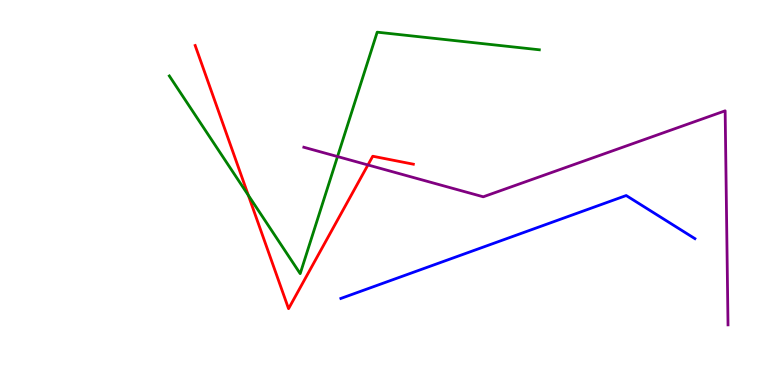[{'lines': ['blue', 'red'], 'intersections': []}, {'lines': ['green', 'red'], 'intersections': [{'x': 3.2, 'y': 4.93}]}, {'lines': ['purple', 'red'], 'intersections': [{'x': 4.75, 'y': 5.72}]}, {'lines': ['blue', 'green'], 'intersections': []}, {'lines': ['blue', 'purple'], 'intersections': []}, {'lines': ['green', 'purple'], 'intersections': [{'x': 4.36, 'y': 5.93}]}]